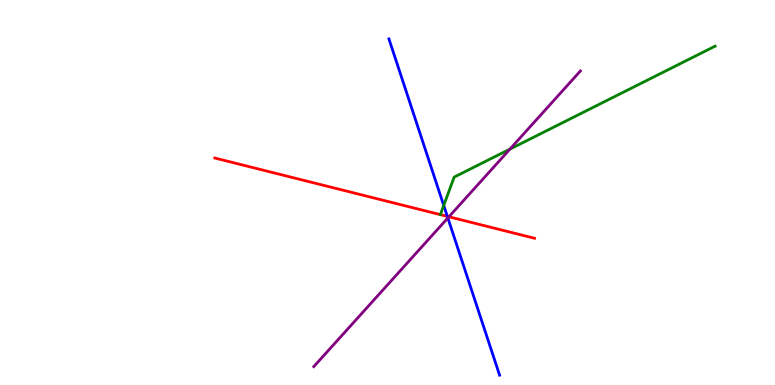[{'lines': ['blue', 'red'], 'intersections': [{'x': 5.77, 'y': 4.38}]}, {'lines': ['green', 'red'], 'intersections': []}, {'lines': ['purple', 'red'], 'intersections': [{'x': 5.79, 'y': 4.37}]}, {'lines': ['blue', 'green'], 'intersections': [{'x': 5.73, 'y': 4.66}]}, {'lines': ['blue', 'purple'], 'intersections': [{'x': 5.78, 'y': 4.34}]}, {'lines': ['green', 'purple'], 'intersections': [{'x': 6.58, 'y': 6.13}]}]